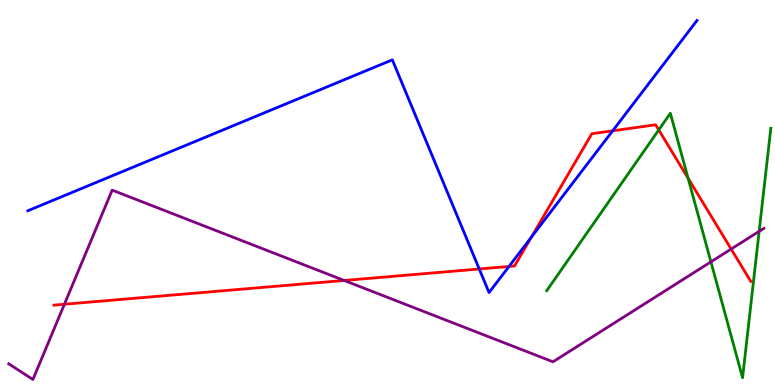[{'lines': ['blue', 'red'], 'intersections': [{'x': 6.18, 'y': 3.01}, {'x': 6.57, 'y': 3.08}, {'x': 6.86, 'y': 3.84}, {'x': 7.91, 'y': 6.6}]}, {'lines': ['green', 'red'], 'intersections': [{'x': 8.5, 'y': 6.62}, {'x': 8.88, 'y': 5.37}]}, {'lines': ['purple', 'red'], 'intersections': [{'x': 0.831, 'y': 2.1}, {'x': 4.44, 'y': 2.72}, {'x': 9.43, 'y': 3.53}]}, {'lines': ['blue', 'green'], 'intersections': []}, {'lines': ['blue', 'purple'], 'intersections': []}, {'lines': ['green', 'purple'], 'intersections': [{'x': 9.17, 'y': 3.2}, {'x': 9.8, 'y': 3.99}]}]